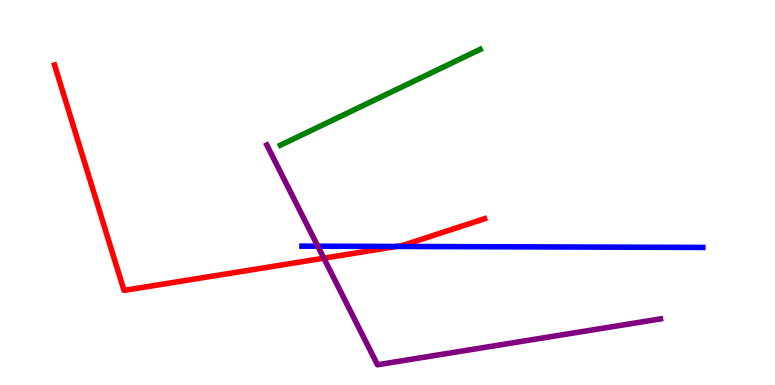[{'lines': ['blue', 'red'], 'intersections': [{'x': 5.12, 'y': 3.6}]}, {'lines': ['green', 'red'], 'intersections': []}, {'lines': ['purple', 'red'], 'intersections': [{'x': 4.18, 'y': 3.29}]}, {'lines': ['blue', 'green'], 'intersections': []}, {'lines': ['blue', 'purple'], 'intersections': [{'x': 4.1, 'y': 3.61}]}, {'lines': ['green', 'purple'], 'intersections': []}]